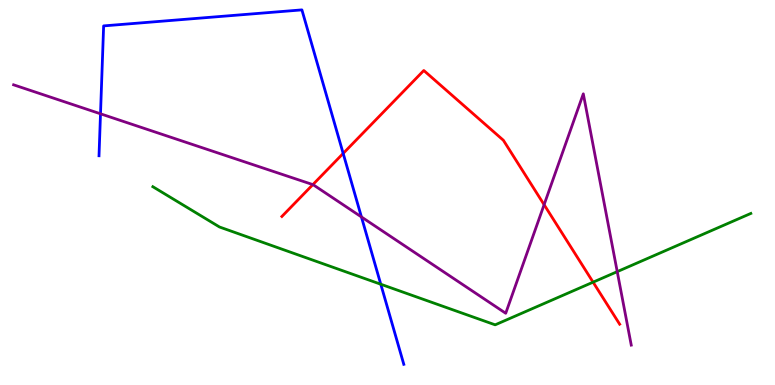[{'lines': ['blue', 'red'], 'intersections': [{'x': 4.43, 'y': 6.01}]}, {'lines': ['green', 'red'], 'intersections': [{'x': 7.65, 'y': 2.67}]}, {'lines': ['purple', 'red'], 'intersections': [{'x': 4.04, 'y': 5.2}, {'x': 7.02, 'y': 4.68}]}, {'lines': ['blue', 'green'], 'intersections': [{'x': 4.91, 'y': 2.62}]}, {'lines': ['blue', 'purple'], 'intersections': [{'x': 1.3, 'y': 7.04}, {'x': 4.66, 'y': 4.36}]}, {'lines': ['green', 'purple'], 'intersections': [{'x': 7.96, 'y': 2.94}]}]